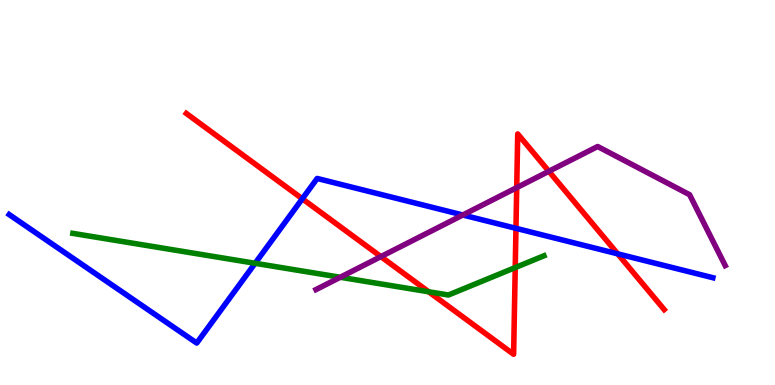[{'lines': ['blue', 'red'], 'intersections': [{'x': 3.9, 'y': 4.84}, {'x': 6.66, 'y': 4.07}, {'x': 7.97, 'y': 3.41}]}, {'lines': ['green', 'red'], 'intersections': [{'x': 5.53, 'y': 2.42}, {'x': 6.65, 'y': 3.05}]}, {'lines': ['purple', 'red'], 'intersections': [{'x': 4.91, 'y': 3.33}, {'x': 6.67, 'y': 5.13}, {'x': 7.08, 'y': 5.55}]}, {'lines': ['blue', 'green'], 'intersections': [{'x': 3.29, 'y': 3.16}]}, {'lines': ['blue', 'purple'], 'intersections': [{'x': 5.97, 'y': 4.42}]}, {'lines': ['green', 'purple'], 'intersections': [{'x': 4.39, 'y': 2.8}]}]